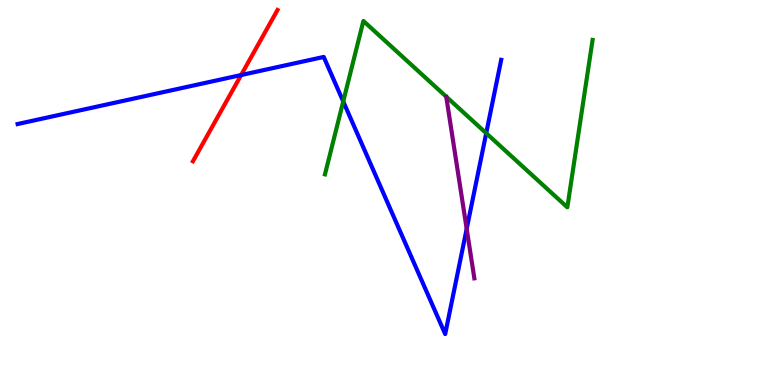[{'lines': ['blue', 'red'], 'intersections': [{'x': 3.11, 'y': 8.05}]}, {'lines': ['green', 'red'], 'intersections': []}, {'lines': ['purple', 'red'], 'intersections': []}, {'lines': ['blue', 'green'], 'intersections': [{'x': 4.43, 'y': 7.36}, {'x': 6.27, 'y': 6.54}]}, {'lines': ['blue', 'purple'], 'intersections': [{'x': 6.02, 'y': 4.06}]}, {'lines': ['green', 'purple'], 'intersections': []}]